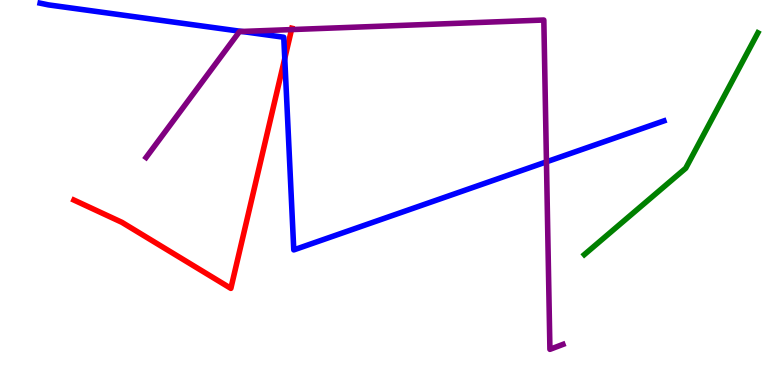[{'lines': ['blue', 'red'], 'intersections': [{'x': 3.67, 'y': 8.48}]}, {'lines': ['green', 'red'], 'intersections': []}, {'lines': ['purple', 'red'], 'intersections': [{'x': 3.76, 'y': 9.23}]}, {'lines': ['blue', 'green'], 'intersections': []}, {'lines': ['blue', 'purple'], 'intersections': [{'x': 3.12, 'y': 9.18}, {'x': 7.05, 'y': 5.8}]}, {'lines': ['green', 'purple'], 'intersections': []}]